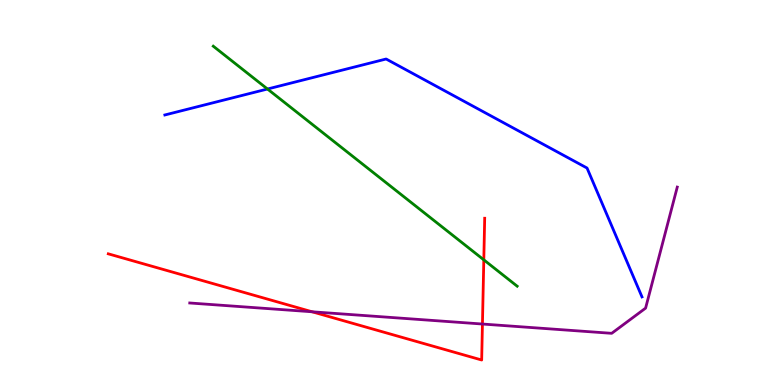[{'lines': ['blue', 'red'], 'intersections': []}, {'lines': ['green', 'red'], 'intersections': [{'x': 6.24, 'y': 3.25}]}, {'lines': ['purple', 'red'], 'intersections': [{'x': 4.03, 'y': 1.9}, {'x': 6.23, 'y': 1.58}]}, {'lines': ['blue', 'green'], 'intersections': [{'x': 3.45, 'y': 7.69}]}, {'lines': ['blue', 'purple'], 'intersections': []}, {'lines': ['green', 'purple'], 'intersections': []}]